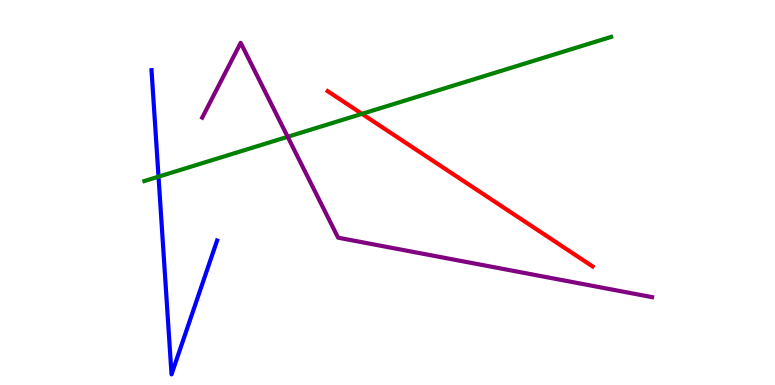[{'lines': ['blue', 'red'], 'intersections': []}, {'lines': ['green', 'red'], 'intersections': [{'x': 4.67, 'y': 7.04}]}, {'lines': ['purple', 'red'], 'intersections': []}, {'lines': ['blue', 'green'], 'intersections': [{'x': 2.05, 'y': 5.41}]}, {'lines': ['blue', 'purple'], 'intersections': []}, {'lines': ['green', 'purple'], 'intersections': [{'x': 3.71, 'y': 6.45}]}]